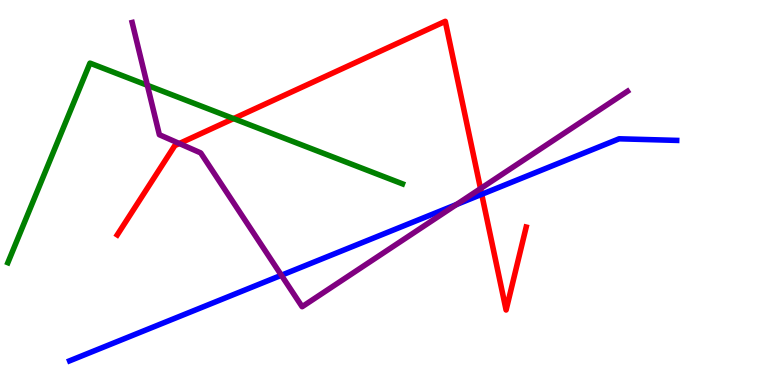[{'lines': ['blue', 'red'], 'intersections': [{'x': 6.22, 'y': 4.95}]}, {'lines': ['green', 'red'], 'intersections': [{'x': 3.01, 'y': 6.92}]}, {'lines': ['purple', 'red'], 'intersections': [{'x': 2.31, 'y': 6.27}, {'x': 6.2, 'y': 5.1}]}, {'lines': ['blue', 'green'], 'intersections': []}, {'lines': ['blue', 'purple'], 'intersections': [{'x': 3.63, 'y': 2.85}, {'x': 5.89, 'y': 4.69}]}, {'lines': ['green', 'purple'], 'intersections': [{'x': 1.9, 'y': 7.78}]}]